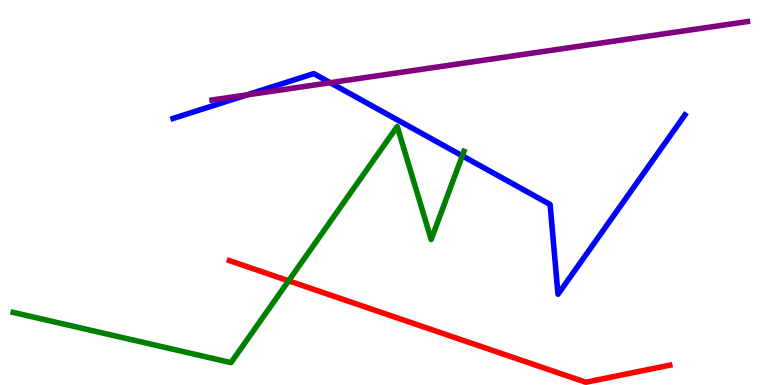[{'lines': ['blue', 'red'], 'intersections': []}, {'lines': ['green', 'red'], 'intersections': [{'x': 3.72, 'y': 2.71}]}, {'lines': ['purple', 'red'], 'intersections': []}, {'lines': ['blue', 'green'], 'intersections': [{'x': 5.96, 'y': 5.95}]}, {'lines': ['blue', 'purple'], 'intersections': [{'x': 3.19, 'y': 7.54}, {'x': 4.26, 'y': 7.85}]}, {'lines': ['green', 'purple'], 'intersections': []}]